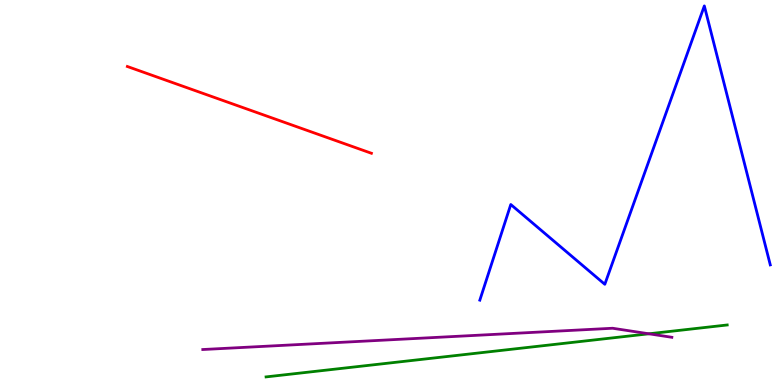[{'lines': ['blue', 'red'], 'intersections': []}, {'lines': ['green', 'red'], 'intersections': []}, {'lines': ['purple', 'red'], 'intersections': []}, {'lines': ['blue', 'green'], 'intersections': []}, {'lines': ['blue', 'purple'], 'intersections': []}, {'lines': ['green', 'purple'], 'intersections': [{'x': 8.37, 'y': 1.33}]}]